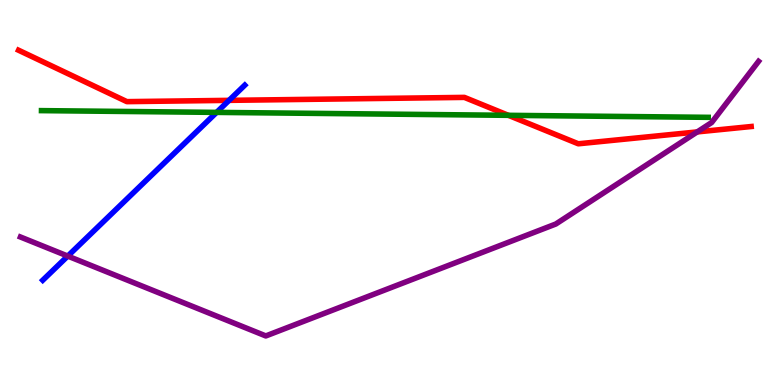[{'lines': ['blue', 'red'], 'intersections': [{'x': 2.96, 'y': 7.39}]}, {'lines': ['green', 'red'], 'intersections': [{'x': 6.56, 'y': 7.0}]}, {'lines': ['purple', 'red'], 'intersections': [{'x': 9.0, 'y': 6.57}]}, {'lines': ['blue', 'green'], 'intersections': [{'x': 2.79, 'y': 7.08}]}, {'lines': ['blue', 'purple'], 'intersections': [{'x': 0.874, 'y': 3.35}]}, {'lines': ['green', 'purple'], 'intersections': []}]